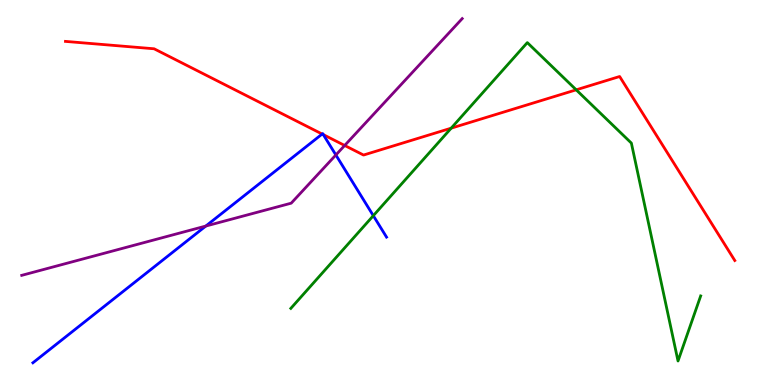[{'lines': ['blue', 'red'], 'intersections': [{'x': 4.16, 'y': 6.52}, {'x': 4.17, 'y': 6.5}]}, {'lines': ['green', 'red'], 'intersections': [{'x': 5.82, 'y': 6.67}, {'x': 7.43, 'y': 7.67}]}, {'lines': ['purple', 'red'], 'intersections': [{'x': 4.45, 'y': 6.22}]}, {'lines': ['blue', 'green'], 'intersections': [{'x': 4.82, 'y': 4.4}]}, {'lines': ['blue', 'purple'], 'intersections': [{'x': 2.66, 'y': 4.13}, {'x': 4.33, 'y': 5.97}]}, {'lines': ['green', 'purple'], 'intersections': []}]